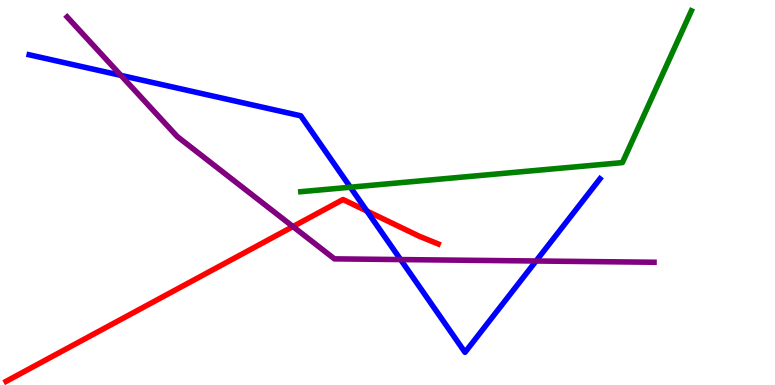[{'lines': ['blue', 'red'], 'intersections': [{'x': 4.73, 'y': 4.52}]}, {'lines': ['green', 'red'], 'intersections': []}, {'lines': ['purple', 'red'], 'intersections': [{'x': 3.78, 'y': 4.12}]}, {'lines': ['blue', 'green'], 'intersections': [{'x': 4.52, 'y': 5.14}]}, {'lines': ['blue', 'purple'], 'intersections': [{'x': 1.56, 'y': 8.04}, {'x': 5.17, 'y': 3.26}, {'x': 6.92, 'y': 3.22}]}, {'lines': ['green', 'purple'], 'intersections': []}]